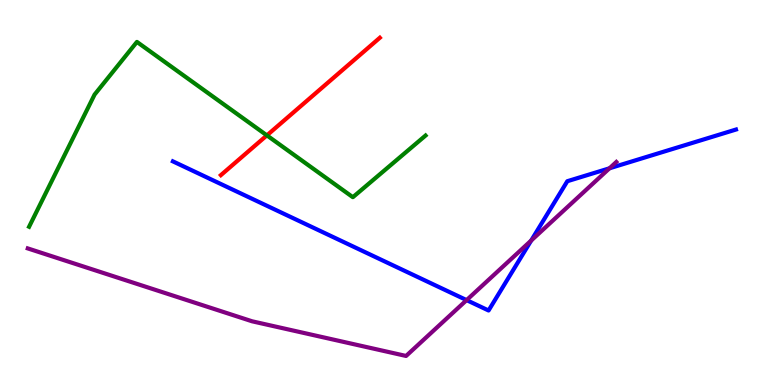[{'lines': ['blue', 'red'], 'intersections': []}, {'lines': ['green', 'red'], 'intersections': [{'x': 3.44, 'y': 6.48}]}, {'lines': ['purple', 'red'], 'intersections': []}, {'lines': ['blue', 'green'], 'intersections': []}, {'lines': ['blue', 'purple'], 'intersections': [{'x': 6.02, 'y': 2.2}, {'x': 6.85, 'y': 3.75}, {'x': 7.86, 'y': 5.63}]}, {'lines': ['green', 'purple'], 'intersections': []}]